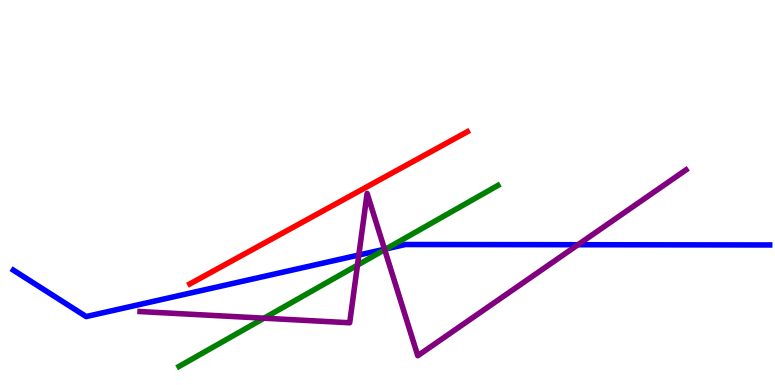[{'lines': ['blue', 'red'], 'intersections': []}, {'lines': ['green', 'red'], 'intersections': []}, {'lines': ['purple', 'red'], 'intersections': []}, {'lines': ['blue', 'green'], 'intersections': [{'x': 4.98, 'y': 3.54}]}, {'lines': ['blue', 'purple'], 'intersections': [{'x': 4.63, 'y': 3.38}, {'x': 4.96, 'y': 3.53}, {'x': 7.46, 'y': 3.64}]}, {'lines': ['green', 'purple'], 'intersections': [{'x': 3.41, 'y': 1.74}, {'x': 4.61, 'y': 3.11}, {'x': 4.96, 'y': 3.51}]}]